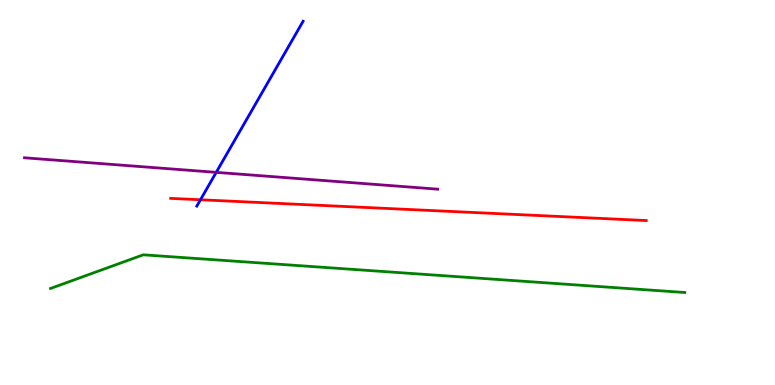[{'lines': ['blue', 'red'], 'intersections': [{'x': 2.59, 'y': 4.81}]}, {'lines': ['green', 'red'], 'intersections': []}, {'lines': ['purple', 'red'], 'intersections': []}, {'lines': ['blue', 'green'], 'intersections': []}, {'lines': ['blue', 'purple'], 'intersections': [{'x': 2.79, 'y': 5.52}]}, {'lines': ['green', 'purple'], 'intersections': []}]